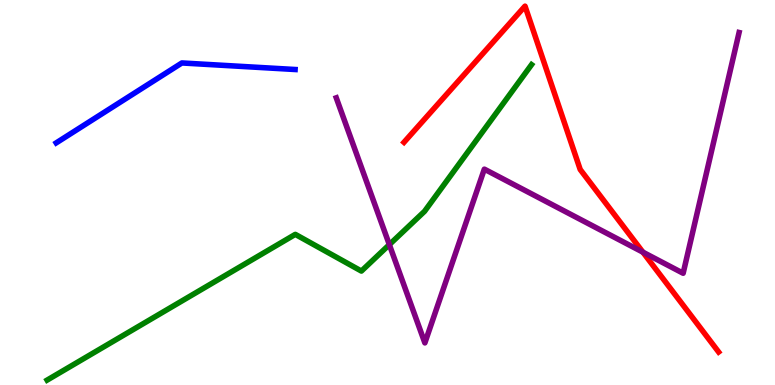[{'lines': ['blue', 'red'], 'intersections': []}, {'lines': ['green', 'red'], 'intersections': []}, {'lines': ['purple', 'red'], 'intersections': [{'x': 8.3, 'y': 3.45}]}, {'lines': ['blue', 'green'], 'intersections': []}, {'lines': ['blue', 'purple'], 'intersections': []}, {'lines': ['green', 'purple'], 'intersections': [{'x': 5.02, 'y': 3.65}]}]